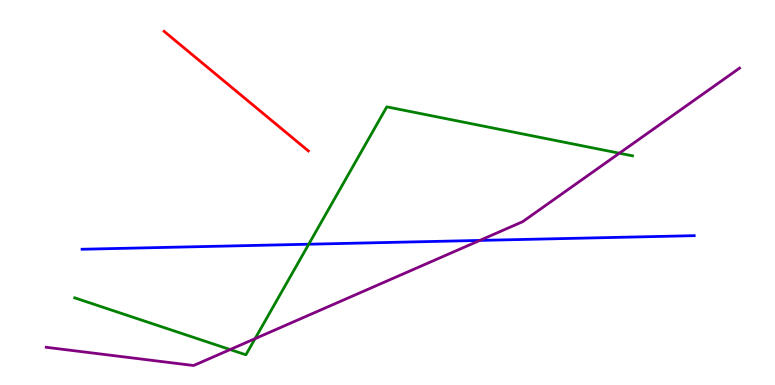[{'lines': ['blue', 'red'], 'intersections': []}, {'lines': ['green', 'red'], 'intersections': []}, {'lines': ['purple', 'red'], 'intersections': []}, {'lines': ['blue', 'green'], 'intersections': [{'x': 3.98, 'y': 3.66}]}, {'lines': ['blue', 'purple'], 'intersections': [{'x': 6.19, 'y': 3.76}]}, {'lines': ['green', 'purple'], 'intersections': [{'x': 2.97, 'y': 0.921}, {'x': 3.29, 'y': 1.2}, {'x': 7.99, 'y': 6.02}]}]